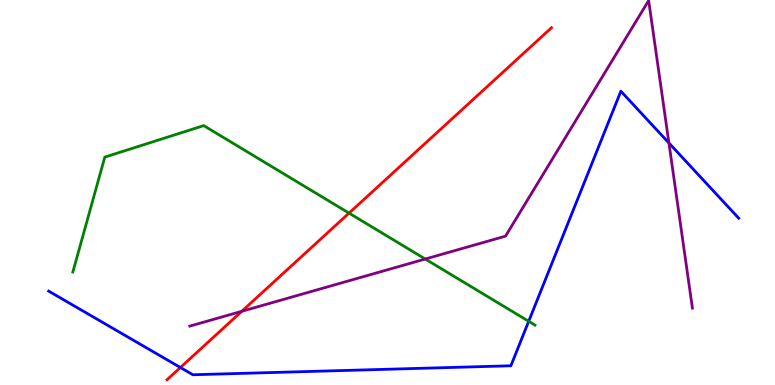[{'lines': ['blue', 'red'], 'intersections': [{'x': 2.33, 'y': 0.454}]}, {'lines': ['green', 'red'], 'intersections': [{'x': 4.5, 'y': 4.46}]}, {'lines': ['purple', 'red'], 'intersections': [{'x': 3.12, 'y': 1.91}]}, {'lines': ['blue', 'green'], 'intersections': [{'x': 6.82, 'y': 1.65}]}, {'lines': ['blue', 'purple'], 'intersections': [{'x': 8.63, 'y': 6.29}]}, {'lines': ['green', 'purple'], 'intersections': [{'x': 5.49, 'y': 3.27}]}]